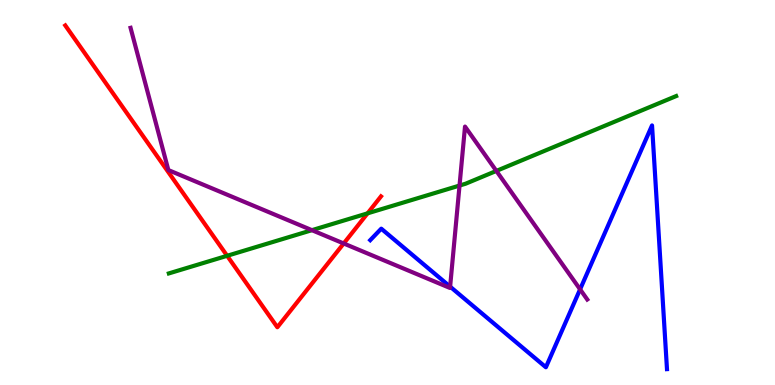[{'lines': ['blue', 'red'], 'intersections': []}, {'lines': ['green', 'red'], 'intersections': [{'x': 2.93, 'y': 3.36}, {'x': 4.74, 'y': 4.46}]}, {'lines': ['purple', 'red'], 'intersections': [{'x': 4.43, 'y': 3.68}]}, {'lines': ['blue', 'green'], 'intersections': []}, {'lines': ['blue', 'purple'], 'intersections': [{'x': 5.81, 'y': 2.55}, {'x': 7.49, 'y': 2.48}]}, {'lines': ['green', 'purple'], 'intersections': [{'x': 4.02, 'y': 4.02}, {'x': 5.93, 'y': 5.18}, {'x': 6.4, 'y': 5.56}]}]